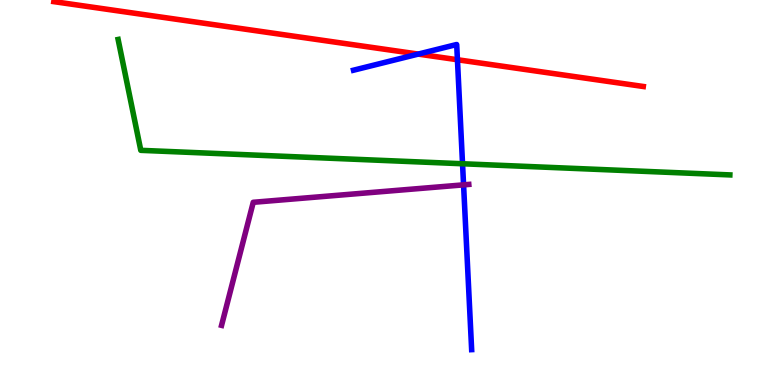[{'lines': ['blue', 'red'], 'intersections': [{'x': 5.4, 'y': 8.6}, {'x': 5.9, 'y': 8.45}]}, {'lines': ['green', 'red'], 'intersections': []}, {'lines': ['purple', 'red'], 'intersections': []}, {'lines': ['blue', 'green'], 'intersections': [{'x': 5.97, 'y': 5.75}]}, {'lines': ['blue', 'purple'], 'intersections': [{'x': 5.98, 'y': 5.2}]}, {'lines': ['green', 'purple'], 'intersections': []}]